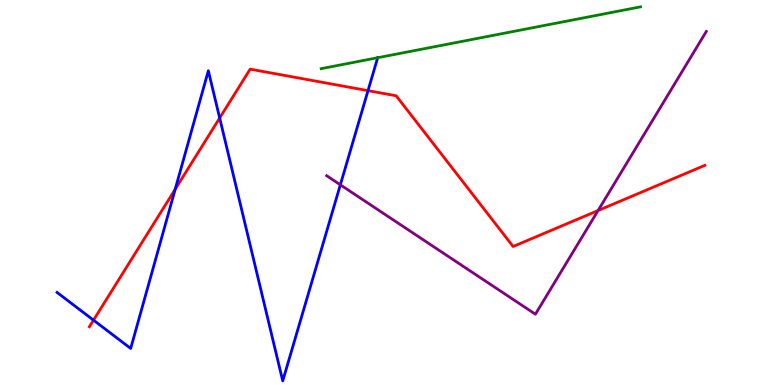[{'lines': ['blue', 'red'], 'intersections': [{'x': 1.21, 'y': 1.68}, {'x': 2.26, 'y': 5.08}, {'x': 2.83, 'y': 6.93}, {'x': 4.75, 'y': 7.65}]}, {'lines': ['green', 'red'], 'intersections': []}, {'lines': ['purple', 'red'], 'intersections': [{'x': 7.72, 'y': 4.53}]}, {'lines': ['blue', 'green'], 'intersections': [{'x': 4.87, 'y': 8.5}]}, {'lines': ['blue', 'purple'], 'intersections': [{'x': 4.39, 'y': 5.2}]}, {'lines': ['green', 'purple'], 'intersections': []}]